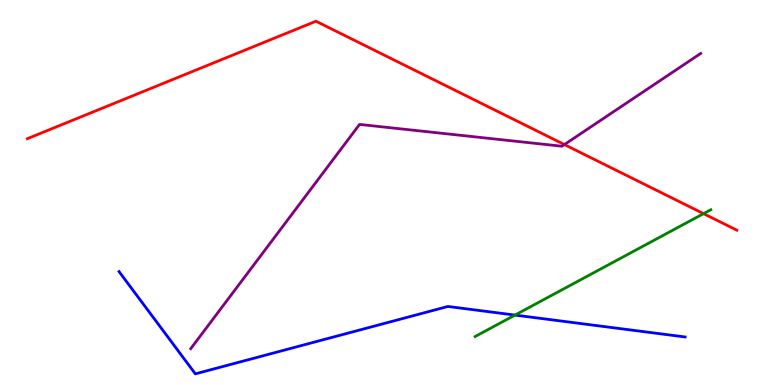[{'lines': ['blue', 'red'], 'intersections': []}, {'lines': ['green', 'red'], 'intersections': [{'x': 9.08, 'y': 4.45}]}, {'lines': ['purple', 'red'], 'intersections': [{'x': 7.28, 'y': 6.24}]}, {'lines': ['blue', 'green'], 'intersections': [{'x': 6.65, 'y': 1.82}]}, {'lines': ['blue', 'purple'], 'intersections': []}, {'lines': ['green', 'purple'], 'intersections': []}]